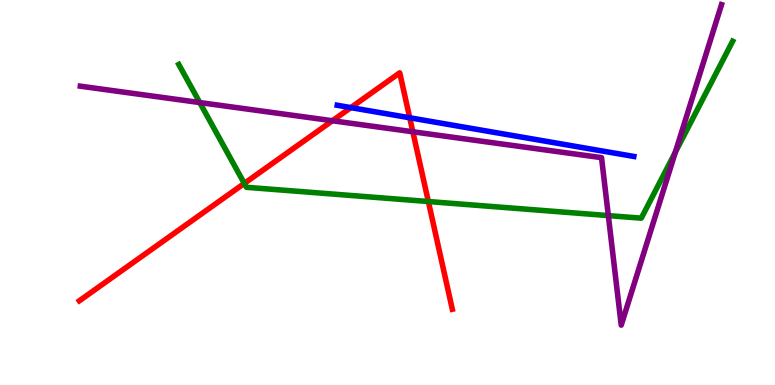[{'lines': ['blue', 'red'], 'intersections': [{'x': 4.53, 'y': 7.2}, {'x': 5.29, 'y': 6.94}]}, {'lines': ['green', 'red'], 'intersections': [{'x': 3.15, 'y': 5.24}, {'x': 5.53, 'y': 4.77}]}, {'lines': ['purple', 'red'], 'intersections': [{'x': 4.29, 'y': 6.86}, {'x': 5.33, 'y': 6.58}]}, {'lines': ['blue', 'green'], 'intersections': []}, {'lines': ['blue', 'purple'], 'intersections': []}, {'lines': ['green', 'purple'], 'intersections': [{'x': 2.58, 'y': 7.34}, {'x': 7.85, 'y': 4.4}, {'x': 8.71, 'y': 6.05}]}]